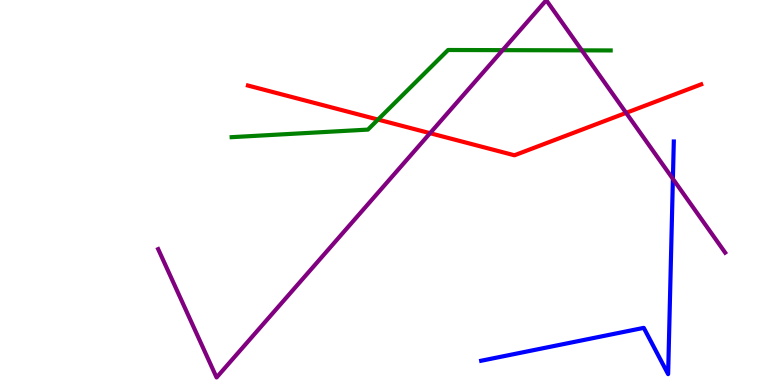[{'lines': ['blue', 'red'], 'intersections': []}, {'lines': ['green', 'red'], 'intersections': [{'x': 4.88, 'y': 6.89}]}, {'lines': ['purple', 'red'], 'intersections': [{'x': 5.55, 'y': 6.54}, {'x': 8.08, 'y': 7.07}]}, {'lines': ['blue', 'green'], 'intersections': []}, {'lines': ['blue', 'purple'], 'intersections': [{'x': 8.68, 'y': 5.35}]}, {'lines': ['green', 'purple'], 'intersections': [{'x': 6.49, 'y': 8.7}, {'x': 7.51, 'y': 8.69}]}]